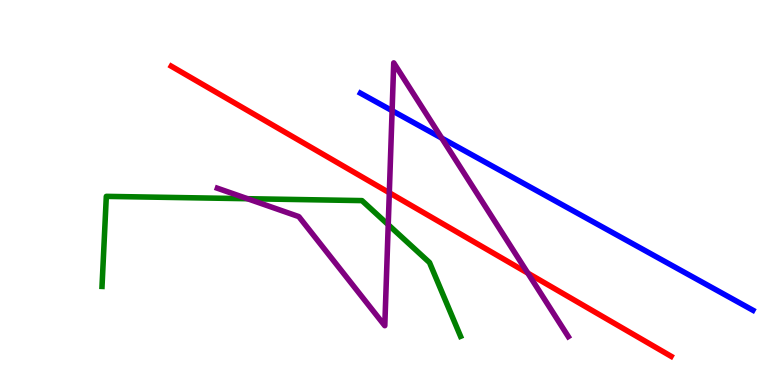[{'lines': ['blue', 'red'], 'intersections': []}, {'lines': ['green', 'red'], 'intersections': []}, {'lines': ['purple', 'red'], 'intersections': [{'x': 5.02, 'y': 4.99}, {'x': 6.81, 'y': 2.91}]}, {'lines': ['blue', 'green'], 'intersections': []}, {'lines': ['blue', 'purple'], 'intersections': [{'x': 5.06, 'y': 7.13}, {'x': 5.7, 'y': 6.41}]}, {'lines': ['green', 'purple'], 'intersections': [{'x': 3.19, 'y': 4.84}, {'x': 5.01, 'y': 4.16}]}]